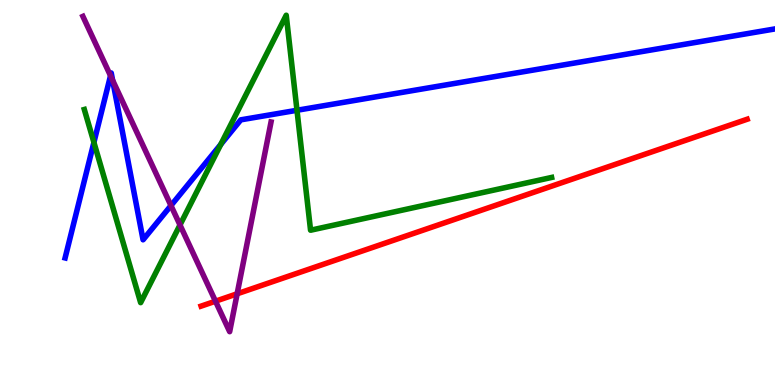[{'lines': ['blue', 'red'], 'intersections': []}, {'lines': ['green', 'red'], 'intersections': []}, {'lines': ['purple', 'red'], 'intersections': [{'x': 2.78, 'y': 2.18}, {'x': 3.06, 'y': 2.37}]}, {'lines': ['blue', 'green'], 'intersections': [{'x': 1.21, 'y': 6.3}, {'x': 2.85, 'y': 6.25}, {'x': 3.83, 'y': 7.14}]}, {'lines': ['blue', 'purple'], 'intersections': [{'x': 1.43, 'y': 8.03}, {'x': 1.45, 'y': 7.92}, {'x': 2.21, 'y': 4.66}]}, {'lines': ['green', 'purple'], 'intersections': [{'x': 2.32, 'y': 4.16}]}]